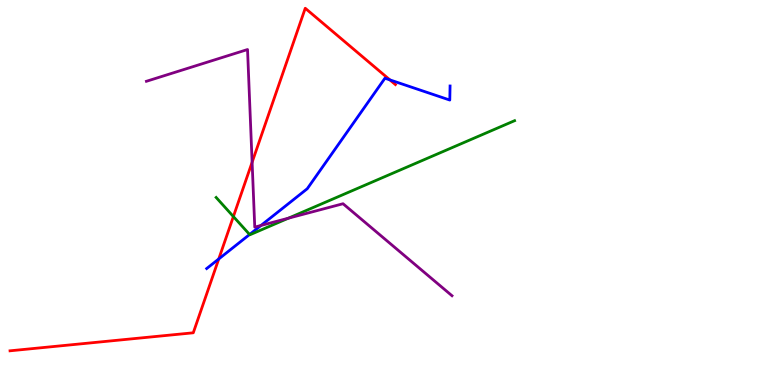[{'lines': ['blue', 'red'], 'intersections': [{'x': 2.82, 'y': 3.27}, {'x': 5.03, 'y': 7.93}]}, {'lines': ['green', 'red'], 'intersections': [{'x': 3.01, 'y': 4.38}]}, {'lines': ['purple', 'red'], 'intersections': [{'x': 3.25, 'y': 5.79}]}, {'lines': ['blue', 'green'], 'intersections': [{'x': 3.22, 'y': 3.91}]}, {'lines': ['blue', 'purple'], 'intersections': [{'x': 3.37, 'y': 4.14}]}, {'lines': ['green', 'purple'], 'intersections': [{'x': 3.72, 'y': 4.33}]}]